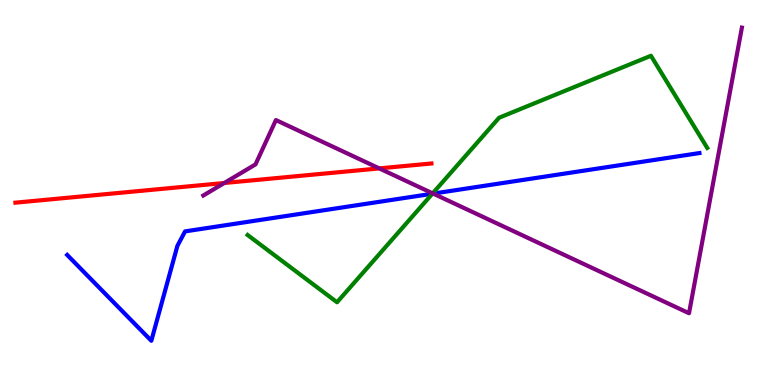[{'lines': ['blue', 'red'], 'intersections': []}, {'lines': ['green', 'red'], 'intersections': []}, {'lines': ['purple', 'red'], 'intersections': [{'x': 2.89, 'y': 5.25}, {'x': 4.89, 'y': 5.63}]}, {'lines': ['blue', 'green'], 'intersections': [{'x': 5.58, 'y': 4.97}]}, {'lines': ['blue', 'purple'], 'intersections': [{'x': 5.59, 'y': 4.97}]}, {'lines': ['green', 'purple'], 'intersections': [{'x': 5.58, 'y': 4.98}]}]